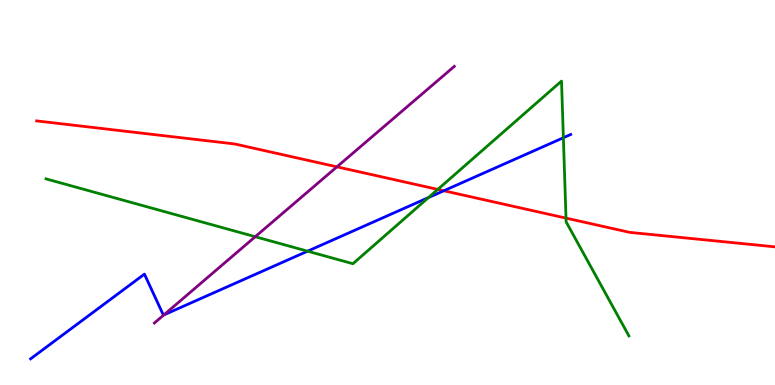[{'lines': ['blue', 'red'], 'intersections': [{'x': 5.73, 'y': 5.05}]}, {'lines': ['green', 'red'], 'intersections': [{'x': 5.65, 'y': 5.08}, {'x': 7.3, 'y': 4.33}]}, {'lines': ['purple', 'red'], 'intersections': [{'x': 4.35, 'y': 5.67}]}, {'lines': ['blue', 'green'], 'intersections': [{'x': 3.97, 'y': 3.48}, {'x': 5.53, 'y': 4.87}, {'x': 7.27, 'y': 6.42}]}, {'lines': ['blue', 'purple'], 'intersections': [{'x': 2.11, 'y': 1.82}]}, {'lines': ['green', 'purple'], 'intersections': [{'x': 3.29, 'y': 3.85}]}]